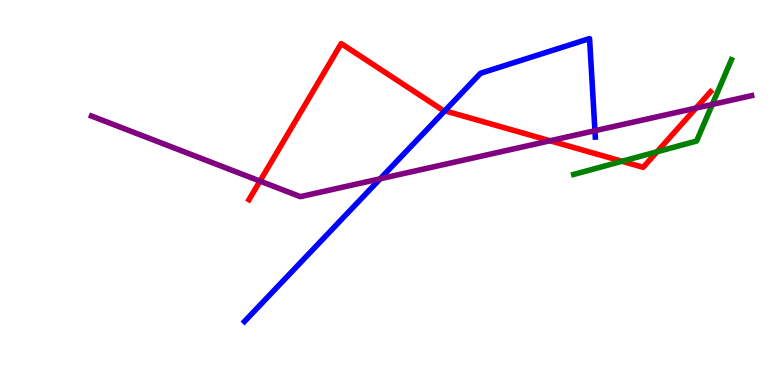[{'lines': ['blue', 'red'], 'intersections': [{'x': 5.74, 'y': 7.12}]}, {'lines': ['green', 'red'], 'intersections': [{'x': 8.03, 'y': 5.81}, {'x': 8.48, 'y': 6.06}]}, {'lines': ['purple', 'red'], 'intersections': [{'x': 3.35, 'y': 5.3}, {'x': 7.1, 'y': 6.34}, {'x': 8.98, 'y': 7.19}]}, {'lines': ['blue', 'green'], 'intersections': []}, {'lines': ['blue', 'purple'], 'intersections': [{'x': 4.91, 'y': 5.36}, {'x': 7.68, 'y': 6.6}]}, {'lines': ['green', 'purple'], 'intersections': [{'x': 9.19, 'y': 7.29}]}]